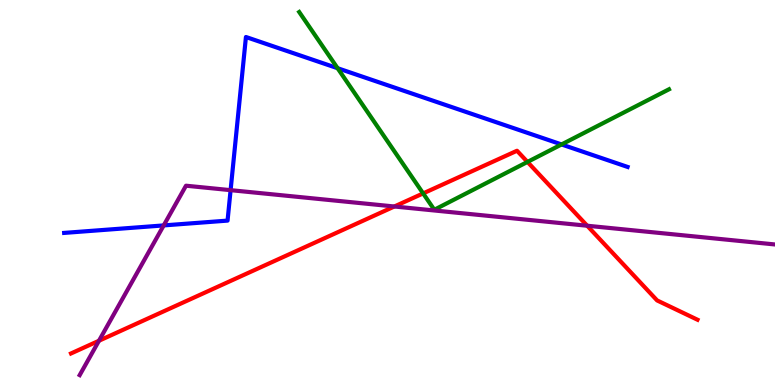[{'lines': ['blue', 'red'], 'intersections': []}, {'lines': ['green', 'red'], 'intersections': [{'x': 5.46, 'y': 4.98}, {'x': 6.81, 'y': 5.79}]}, {'lines': ['purple', 'red'], 'intersections': [{'x': 1.28, 'y': 1.15}, {'x': 5.09, 'y': 4.64}, {'x': 7.58, 'y': 4.14}]}, {'lines': ['blue', 'green'], 'intersections': [{'x': 4.36, 'y': 8.23}, {'x': 7.25, 'y': 6.25}]}, {'lines': ['blue', 'purple'], 'intersections': [{'x': 2.11, 'y': 4.15}, {'x': 2.98, 'y': 5.06}]}, {'lines': ['green', 'purple'], 'intersections': []}]